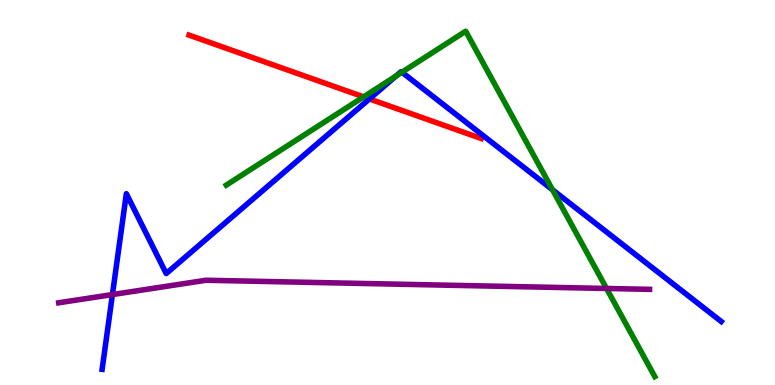[{'lines': ['blue', 'red'], 'intersections': [{'x': 4.77, 'y': 7.43}]}, {'lines': ['green', 'red'], 'intersections': [{'x': 4.69, 'y': 7.48}]}, {'lines': ['purple', 'red'], 'intersections': []}, {'lines': ['blue', 'green'], 'intersections': [{'x': 5.11, 'y': 8.03}, {'x': 5.19, 'y': 8.12}, {'x': 7.13, 'y': 5.07}]}, {'lines': ['blue', 'purple'], 'intersections': [{'x': 1.45, 'y': 2.35}]}, {'lines': ['green', 'purple'], 'intersections': [{'x': 7.83, 'y': 2.51}]}]